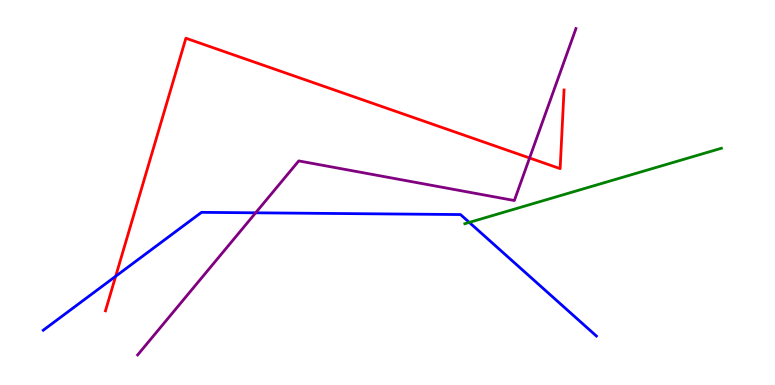[{'lines': ['blue', 'red'], 'intersections': [{'x': 1.49, 'y': 2.82}]}, {'lines': ['green', 'red'], 'intersections': []}, {'lines': ['purple', 'red'], 'intersections': [{'x': 6.83, 'y': 5.9}]}, {'lines': ['blue', 'green'], 'intersections': [{'x': 6.06, 'y': 4.22}]}, {'lines': ['blue', 'purple'], 'intersections': [{'x': 3.3, 'y': 4.47}]}, {'lines': ['green', 'purple'], 'intersections': []}]